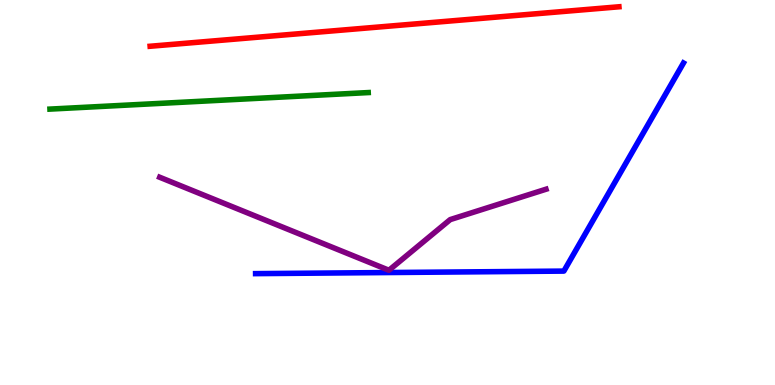[{'lines': ['blue', 'red'], 'intersections': []}, {'lines': ['green', 'red'], 'intersections': []}, {'lines': ['purple', 'red'], 'intersections': []}, {'lines': ['blue', 'green'], 'intersections': []}, {'lines': ['blue', 'purple'], 'intersections': []}, {'lines': ['green', 'purple'], 'intersections': []}]